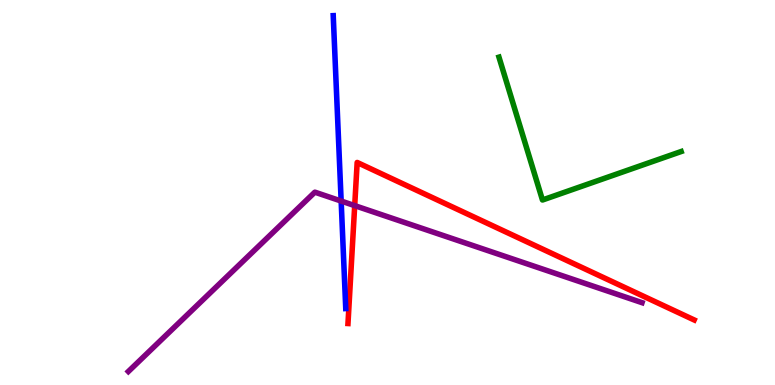[{'lines': ['blue', 'red'], 'intersections': []}, {'lines': ['green', 'red'], 'intersections': []}, {'lines': ['purple', 'red'], 'intersections': [{'x': 4.58, 'y': 4.66}]}, {'lines': ['blue', 'green'], 'intersections': []}, {'lines': ['blue', 'purple'], 'intersections': [{'x': 4.4, 'y': 4.78}]}, {'lines': ['green', 'purple'], 'intersections': []}]